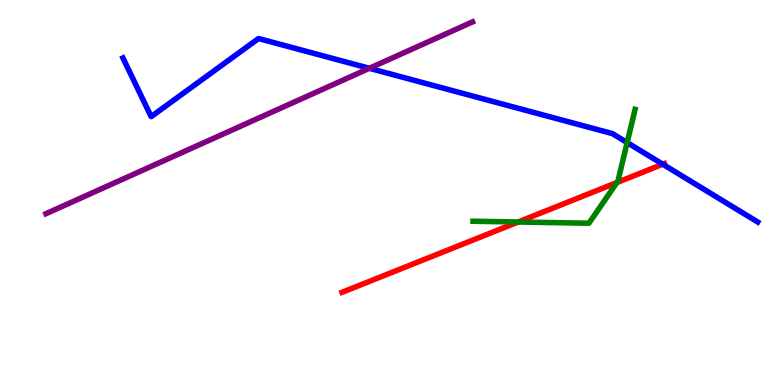[{'lines': ['blue', 'red'], 'intersections': [{'x': 8.55, 'y': 5.73}]}, {'lines': ['green', 'red'], 'intersections': [{'x': 6.69, 'y': 4.23}, {'x': 7.96, 'y': 5.26}]}, {'lines': ['purple', 'red'], 'intersections': []}, {'lines': ['blue', 'green'], 'intersections': [{'x': 8.09, 'y': 6.3}]}, {'lines': ['blue', 'purple'], 'intersections': [{'x': 4.77, 'y': 8.23}]}, {'lines': ['green', 'purple'], 'intersections': []}]